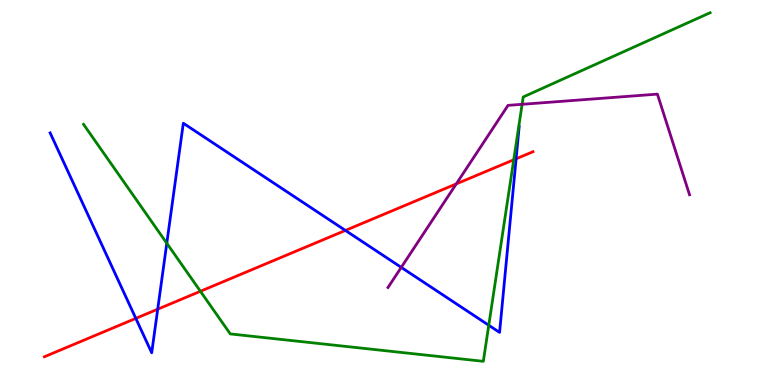[{'lines': ['blue', 'red'], 'intersections': [{'x': 1.75, 'y': 1.73}, {'x': 2.03, 'y': 1.97}, {'x': 4.46, 'y': 4.01}, {'x': 6.66, 'y': 5.88}]}, {'lines': ['green', 'red'], 'intersections': [{'x': 2.59, 'y': 2.43}, {'x': 6.63, 'y': 5.85}]}, {'lines': ['purple', 'red'], 'intersections': [{'x': 5.89, 'y': 5.22}]}, {'lines': ['blue', 'green'], 'intersections': [{'x': 2.15, 'y': 3.68}, {'x': 6.31, 'y': 1.55}]}, {'lines': ['blue', 'purple'], 'intersections': [{'x': 5.18, 'y': 3.06}]}, {'lines': ['green', 'purple'], 'intersections': [{'x': 6.74, 'y': 7.29}]}]